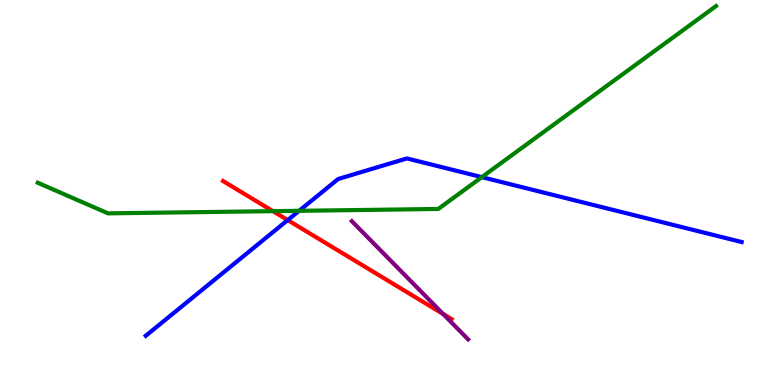[{'lines': ['blue', 'red'], 'intersections': [{'x': 3.71, 'y': 4.28}]}, {'lines': ['green', 'red'], 'intersections': [{'x': 3.52, 'y': 4.52}]}, {'lines': ['purple', 'red'], 'intersections': [{'x': 5.72, 'y': 1.84}]}, {'lines': ['blue', 'green'], 'intersections': [{'x': 3.86, 'y': 4.52}, {'x': 6.22, 'y': 5.4}]}, {'lines': ['blue', 'purple'], 'intersections': []}, {'lines': ['green', 'purple'], 'intersections': []}]